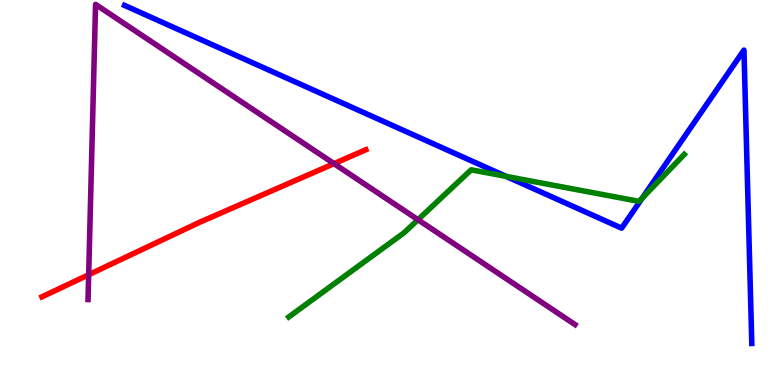[{'lines': ['blue', 'red'], 'intersections': []}, {'lines': ['green', 'red'], 'intersections': []}, {'lines': ['purple', 'red'], 'intersections': [{'x': 1.14, 'y': 2.86}, {'x': 4.31, 'y': 5.75}]}, {'lines': ['blue', 'green'], 'intersections': [{'x': 6.53, 'y': 5.42}, {'x': 8.29, 'y': 4.86}]}, {'lines': ['blue', 'purple'], 'intersections': []}, {'lines': ['green', 'purple'], 'intersections': [{'x': 5.39, 'y': 4.29}]}]